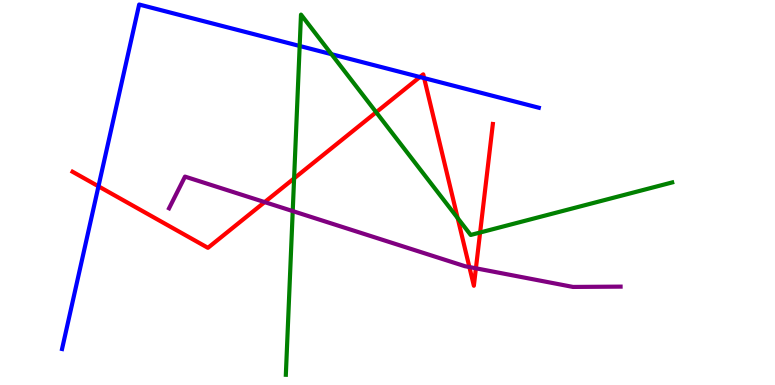[{'lines': ['blue', 'red'], 'intersections': [{'x': 1.27, 'y': 5.16}, {'x': 5.42, 'y': 8.0}, {'x': 5.47, 'y': 7.97}]}, {'lines': ['green', 'red'], 'intersections': [{'x': 3.79, 'y': 5.37}, {'x': 4.85, 'y': 7.08}, {'x': 5.91, 'y': 4.34}, {'x': 6.2, 'y': 3.96}]}, {'lines': ['purple', 'red'], 'intersections': [{'x': 3.42, 'y': 4.75}, {'x': 6.06, 'y': 3.06}, {'x': 6.14, 'y': 3.03}]}, {'lines': ['blue', 'green'], 'intersections': [{'x': 3.87, 'y': 8.81}, {'x': 4.28, 'y': 8.59}]}, {'lines': ['blue', 'purple'], 'intersections': []}, {'lines': ['green', 'purple'], 'intersections': [{'x': 3.78, 'y': 4.52}]}]